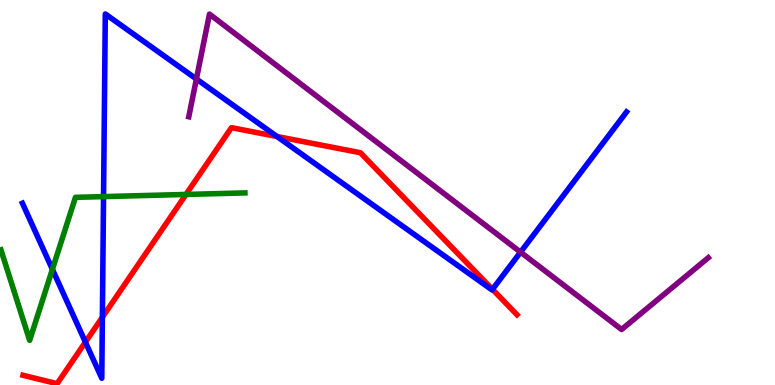[{'lines': ['blue', 'red'], 'intersections': [{'x': 1.1, 'y': 1.11}, {'x': 1.32, 'y': 1.76}, {'x': 3.57, 'y': 6.45}, {'x': 6.35, 'y': 2.48}]}, {'lines': ['green', 'red'], 'intersections': [{'x': 2.4, 'y': 4.95}]}, {'lines': ['purple', 'red'], 'intersections': []}, {'lines': ['blue', 'green'], 'intersections': [{'x': 0.676, 'y': 3.0}, {'x': 1.34, 'y': 4.89}]}, {'lines': ['blue', 'purple'], 'intersections': [{'x': 2.53, 'y': 7.95}, {'x': 6.72, 'y': 3.45}]}, {'lines': ['green', 'purple'], 'intersections': []}]